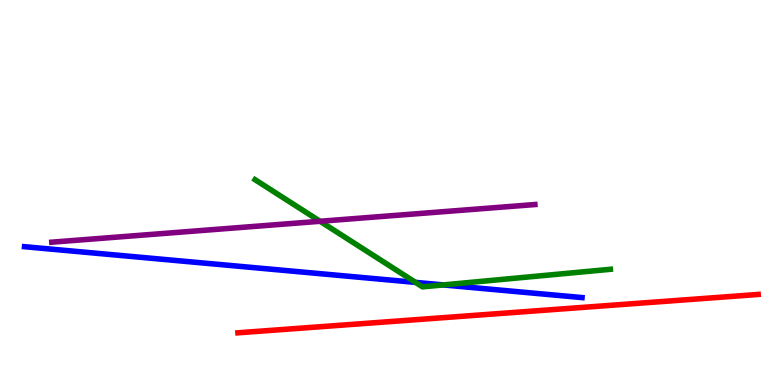[{'lines': ['blue', 'red'], 'intersections': []}, {'lines': ['green', 'red'], 'intersections': []}, {'lines': ['purple', 'red'], 'intersections': []}, {'lines': ['blue', 'green'], 'intersections': [{'x': 5.36, 'y': 2.67}, {'x': 5.72, 'y': 2.6}]}, {'lines': ['blue', 'purple'], 'intersections': []}, {'lines': ['green', 'purple'], 'intersections': [{'x': 4.13, 'y': 4.25}]}]